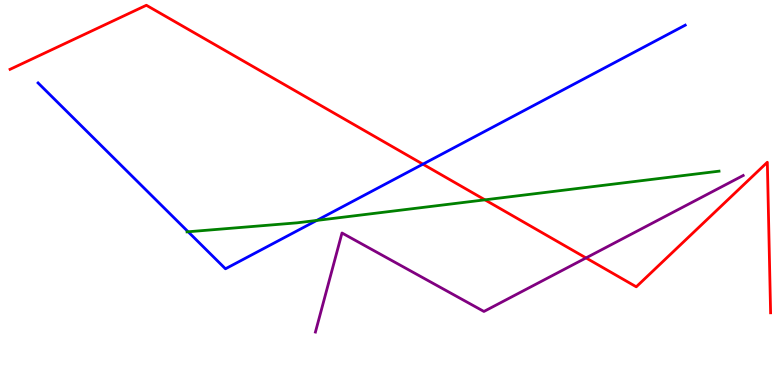[{'lines': ['blue', 'red'], 'intersections': [{'x': 5.46, 'y': 5.74}]}, {'lines': ['green', 'red'], 'intersections': [{'x': 6.26, 'y': 4.81}]}, {'lines': ['purple', 'red'], 'intersections': [{'x': 7.56, 'y': 3.3}]}, {'lines': ['blue', 'green'], 'intersections': [{'x': 2.43, 'y': 3.98}, {'x': 4.09, 'y': 4.27}]}, {'lines': ['blue', 'purple'], 'intersections': []}, {'lines': ['green', 'purple'], 'intersections': []}]